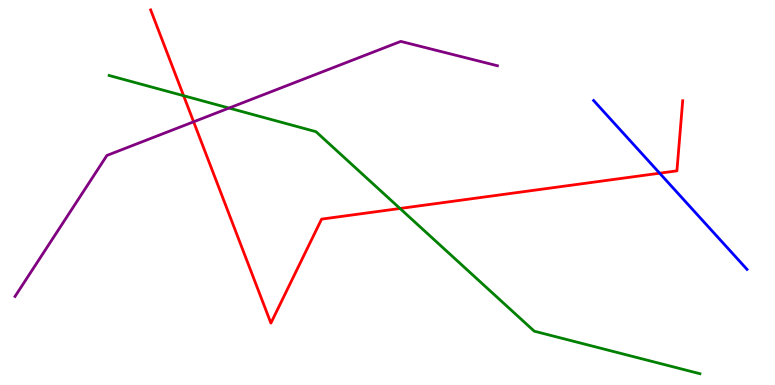[{'lines': ['blue', 'red'], 'intersections': [{'x': 8.51, 'y': 5.5}]}, {'lines': ['green', 'red'], 'intersections': [{'x': 2.37, 'y': 7.51}, {'x': 5.16, 'y': 4.59}]}, {'lines': ['purple', 'red'], 'intersections': [{'x': 2.5, 'y': 6.84}]}, {'lines': ['blue', 'green'], 'intersections': []}, {'lines': ['blue', 'purple'], 'intersections': []}, {'lines': ['green', 'purple'], 'intersections': [{'x': 2.96, 'y': 7.19}]}]